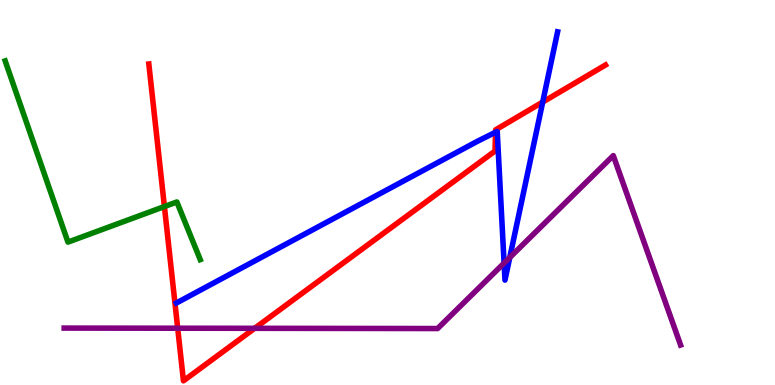[{'lines': ['blue', 'red'], 'intersections': [{'x': 6.39, 'y': 6.57}, {'x': 7.0, 'y': 7.35}]}, {'lines': ['green', 'red'], 'intersections': [{'x': 2.12, 'y': 4.64}]}, {'lines': ['purple', 'red'], 'intersections': [{'x': 2.29, 'y': 1.47}, {'x': 3.29, 'y': 1.47}]}, {'lines': ['blue', 'green'], 'intersections': []}, {'lines': ['blue', 'purple'], 'intersections': [{'x': 6.5, 'y': 3.17}, {'x': 6.58, 'y': 3.31}]}, {'lines': ['green', 'purple'], 'intersections': []}]